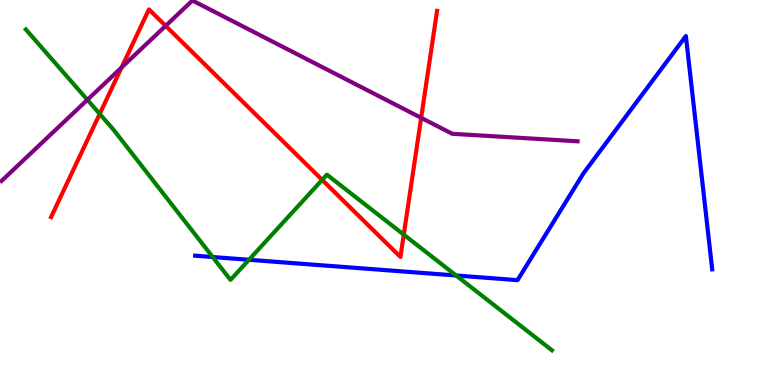[{'lines': ['blue', 'red'], 'intersections': []}, {'lines': ['green', 'red'], 'intersections': [{'x': 1.29, 'y': 7.04}, {'x': 4.16, 'y': 5.33}, {'x': 5.21, 'y': 3.91}]}, {'lines': ['purple', 'red'], 'intersections': [{'x': 1.57, 'y': 8.25}, {'x': 2.14, 'y': 9.33}, {'x': 5.43, 'y': 6.94}]}, {'lines': ['blue', 'green'], 'intersections': [{'x': 2.74, 'y': 3.32}, {'x': 3.21, 'y': 3.25}, {'x': 5.89, 'y': 2.84}]}, {'lines': ['blue', 'purple'], 'intersections': []}, {'lines': ['green', 'purple'], 'intersections': [{'x': 1.13, 'y': 7.41}]}]